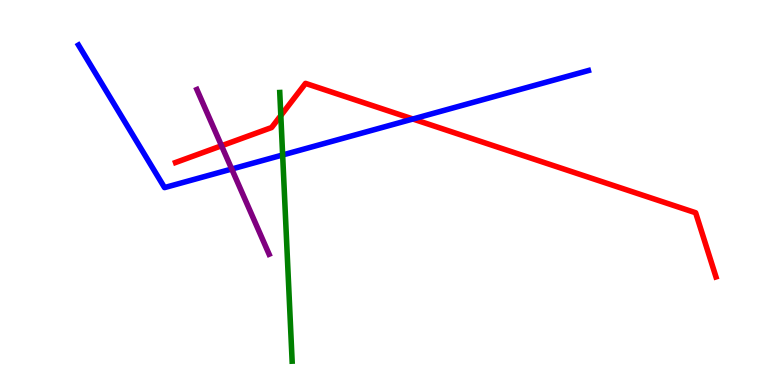[{'lines': ['blue', 'red'], 'intersections': [{'x': 5.33, 'y': 6.91}]}, {'lines': ['green', 'red'], 'intersections': [{'x': 3.62, 'y': 7.0}]}, {'lines': ['purple', 'red'], 'intersections': [{'x': 2.86, 'y': 6.21}]}, {'lines': ['blue', 'green'], 'intersections': [{'x': 3.65, 'y': 5.97}]}, {'lines': ['blue', 'purple'], 'intersections': [{'x': 2.99, 'y': 5.61}]}, {'lines': ['green', 'purple'], 'intersections': []}]